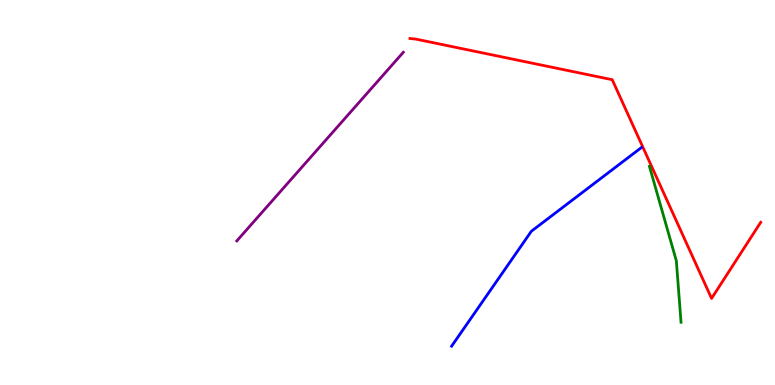[{'lines': ['blue', 'red'], 'intersections': []}, {'lines': ['green', 'red'], 'intersections': []}, {'lines': ['purple', 'red'], 'intersections': []}, {'lines': ['blue', 'green'], 'intersections': []}, {'lines': ['blue', 'purple'], 'intersections': []}, {'lines': ['green', 'purple'], 'intersections': []}]